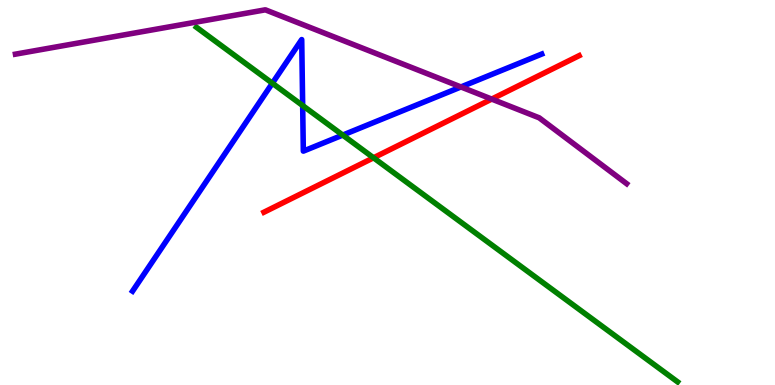[{'lines': ['blue', 'red'], 'intersections': []}, {'lines': ['green', 'red'], 'intersections': [{'x': 4.82, 'y': 5.9}]}, {'lines': ['purple', 'red'], 'intersections': [{'x': 6.34, 'y': 7.43}]}, {'lines': ['blue', 'green'], 'intersections': [{'x': 3.51, 'y': 7.84}, {'x': 3.91, 'y': 7.26}, {'x': 4.42, 'y': 6.49}]}, {'lines': ['blue', 'purple'], 'intersections': [{'x': 5.95, 'y': 7.74}]}, {'lines': ['green', 'purple'], 'intersections': []}]